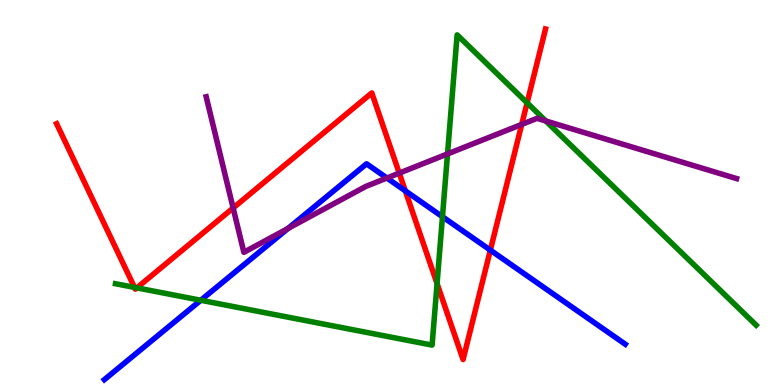[{'lines': ['blue', 'red'], 'intersections': [{'x': 5.23, 'y': 5.04}, {'x': 6.33, 'y': 3.5}]}, {'lines': ['green', 'red'], 'intersections': [{'x': 1.74, 'y': 2.53}, {'x': 1.77, 'y': 2.52}, {'x': 5.64, 'y': 2.63}, {'x': 6.8, 'y': 7.33}]}, {'lines': ['purple', 'red'], 'intersections': [{'x': 3.01, 'y': 4.6}, {'x': 5.15, 'y': 5.5}, {'x': 6.73, 'y': 6.77}]}, {'lines': ['blue', 'green'], 'intersections': [{'x': 2.59, 'y': 2.2}, {'x': 5.71, 'y': 4.37}]}, {'lines': ['blue', 'purple'], 'intersections': [{'x': 3.72, 'y': 4.07}, {'x': 4.99, 'y': 5.38}]}, {'lines': ['green', 'purple'], 'intersections': [{'x': 5.77, 'y': 6.0}, {'x': 7.04, 'y': 6.86}]}]